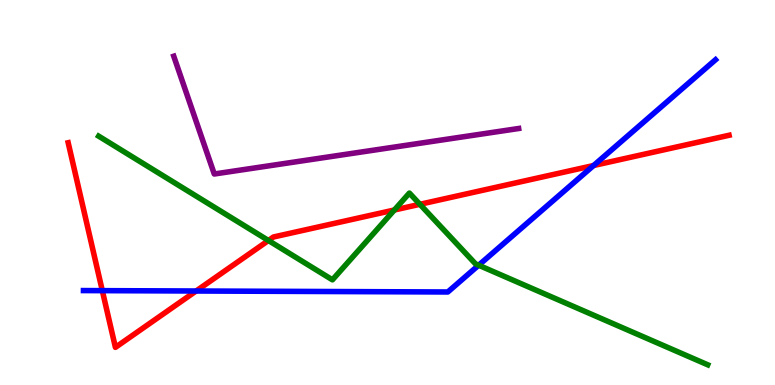[{'lines': ['blue', 'red'], 'intersections': [{'x': 1.32, 'y': 2.45}, {'x': 2.53, 'y': 2.44}, {'x': 7.66, 'y': 5.7}]}, {'lines': ['green', 'red'], 'intersections': [{'x': 3.46, 'y': 3.75}, {'x': 5.09, 'y': 4.55}, {'x': 5.42, 'y': 4.69}]}, {'lines': ['purple', 'red'], 'intersections': []}, {'lines': ['blue', 'green'], 'intersections': [{'x': 6.18, 'y': 3.11}]}, {'lines': ['blue', 'purple'], 'intersections': []}, {'lines': ['green', 'purple'], 'intersections': []}]